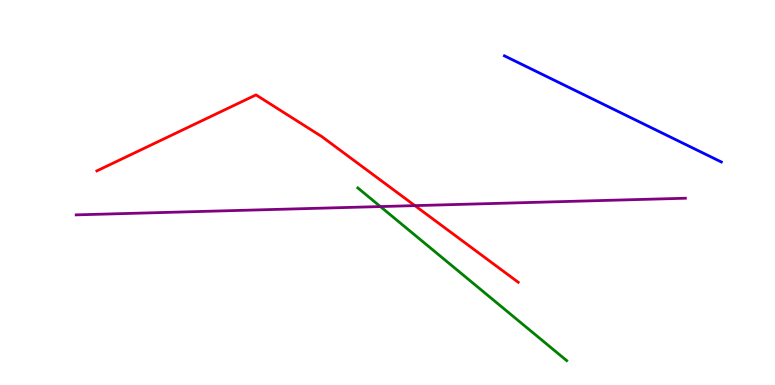[{'lines': ['blue', 'red'], 'intersections': []}, {'lines': ['green', 'red'], 'intersections': []}, {'lines': ['purple', 'red'], 'intersections': [{'x': 5.35, 'y': 4.66}]}, {'lines': ['blue', 'green'], 'intersections': []}, {'lines': ['blue', 'purple'], 'intersections': []}, {'lines': ['green', 'purple'], 'intersections': [{'x': 4.91, 'y': 4.63}]}]